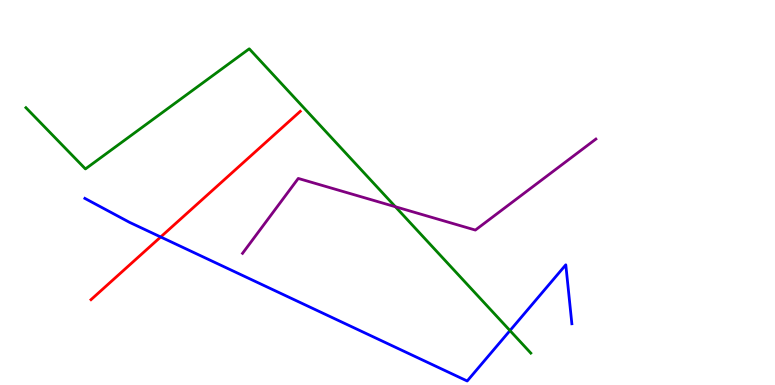[{'lines': ['blue', 'red'], 'intersections': [{'x': 2.07, 'y': 3.84}]}, {'lines': ['green', 'red'], 'intersections': []}, {'lines': ['purple', 'red'], 'intersections': []}, {'lines': ['blue', 'green'], 'intersections': [{'x': 6.58, 'y': 1.41}]}, {'lines': ['blue', 'purple'], 'intersections': []}, {'lines': ['green', 'purple'], 'intersections': [{'x': 5.1, 'y': 4.63}]}]